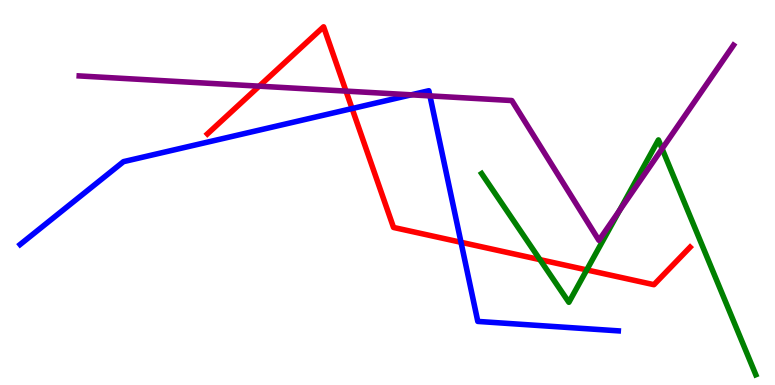[{'lines': ['blue', 'red'], 'intersections': [{'x': 4.54, 'y': 7.18}, {'x': 5.95, 'y': 3.71}]}, {'lines': ['green', 'red'], 'intersections': [{'x': 6.97, 'y': 3.26}, {'x': 7.57, 'y': 2.99}]}, {'lines': ['purple', 'red'], 'intersections': [{'x': 3.34, 'y': 7.76}, {'x': 4.46, 'y': 7.63}]}, {'lines': ['blue', 'green'], 'intersections': []}, {'lines': ['blue', 'purple'], 'intersections': [{'x': 5.31, 'y': 7.54}, {'x': 5.55, 'y': 7.51}]}, {'lines': ['green', 'purple'], 'intersections': [{'x': 7.99, 'y': 4.53}, {'x': 8.54, 'y': 6.14}]}]